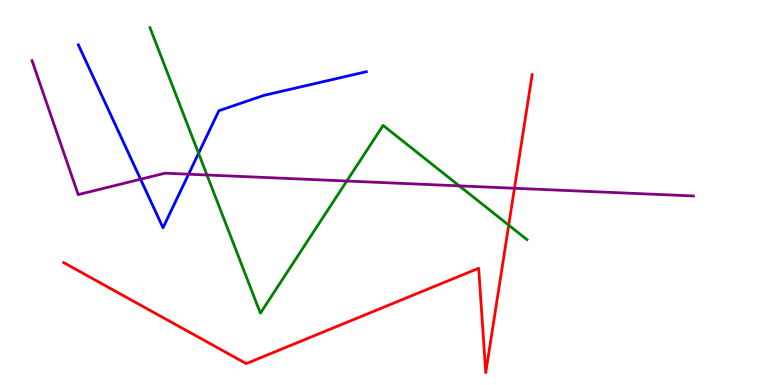[{'lines': ['blue', 'red'], 'intersections': []}, {'lines': ['green', 'red'], 'intersections': [{'x': 6.56, 'y': 4.15}]}, {'lines': ['purple', 'red'], 'intersections': [{'x': 6.64, 'y': 5.11}]}, {'lines': ['blue', 'green'], 'intersections': [{'x': 2.56, 'y': 6.02}]}, {'lines': ['blue', 'purple'], 'intersections': [{'x': 1.81, 'y': 5.34}, {'x': 2.43, 'y': 5.48}]}, {'lines': ['green', 'purple'], 'intersections': [{'x': 2.67, 'y': 5.45}, {'x': 4.47, 'y': 5.3}, {'x': 5.93, 'y': 5.17}]}]